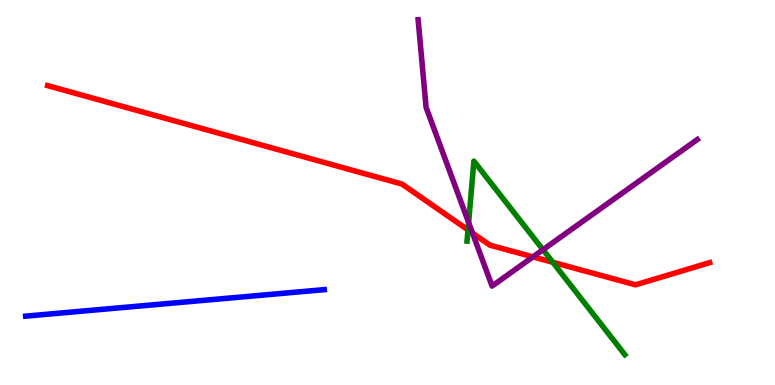[{'lines': ['blue', 'red'], 'intersections': []}, {'lines': ['green', 'red'], 'intersections': [{'x': 6.04, 'y': 4.03}, {'x': 7.13, 'y': 3.19}]}, {'lines': ['purple', 'red'], 'intersections': [{'x': 6.1, 'y': 3.95}, {'x': 6.88, 'y': 3.33}]}, {'lines': ['blue', 'green'], 'intersections': []}, {'lines': ['blue', 'purple'], 'intersections': []}, {'lines': ['green', 'purple'], 'intersections': [{'x': 6.05, 'y': 4.22}, {'x': 7.01, 'y': 3.51}]}]